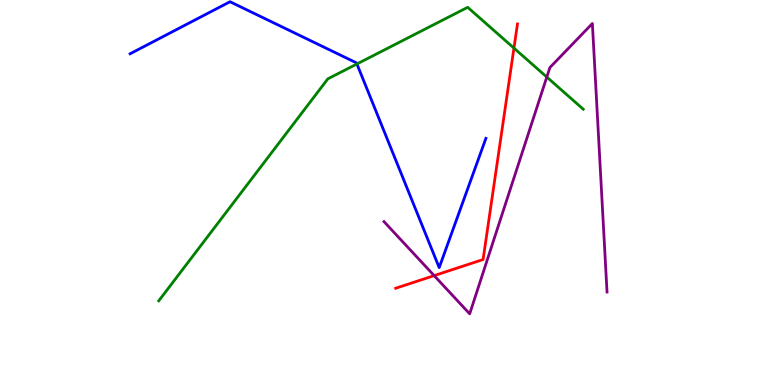[{'lines': ['blue', 'red'], 'intersections': []}, {'lines': ['green', 'red'], 'intersections': [{'x': 6.63, 'y': 8.75}]}, {'lines': ['purple', 'red'], 'intersections': [{'x': 5.6, 'y': 2.84}]}, {'lines': ['blue', 'green'], 'intersections': [{'x': 4.61, 'y': 8.34}]}, {'lines': ['blue', 'purple'], 'intersections': []}, {'lines': ['green', 'purple'], 'intersections': [{'x': 7.06, 'y': 8.0}]}]